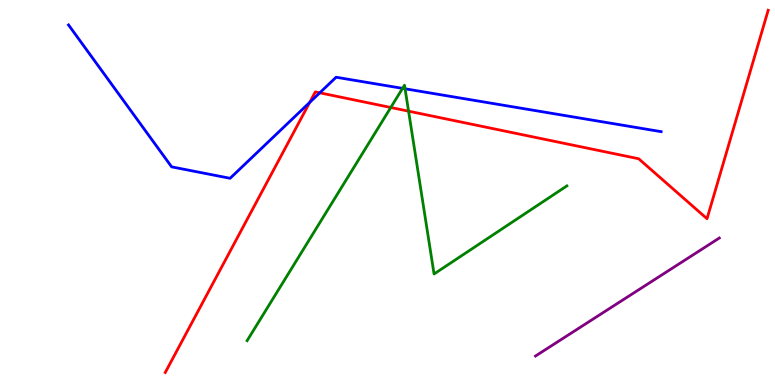[{'lines': ['blue', 'red'], 'intersections': [{'x': 4.0, 'y': 7.34}, {'x': 4.13, 'y': 7.59}]}, {'lines': ['green', 'red'], 'intersections': [{'x': 5.04, 'y': 7.21}, {'x': 5.27, 'y': 7.11}]}, {'lines': ['purple', 'red'], 'intersections': []}, {'lines': ['blue', 'green'], 'intersections': [{'x': 5.19, 'y': 7.7}, {'x': 5.23, 'y': 7.69}]}, {'lines': ['blue', 'purple'], 'intersections': []}, {'lines': ['green', 'purple'], 'intersections': []}]